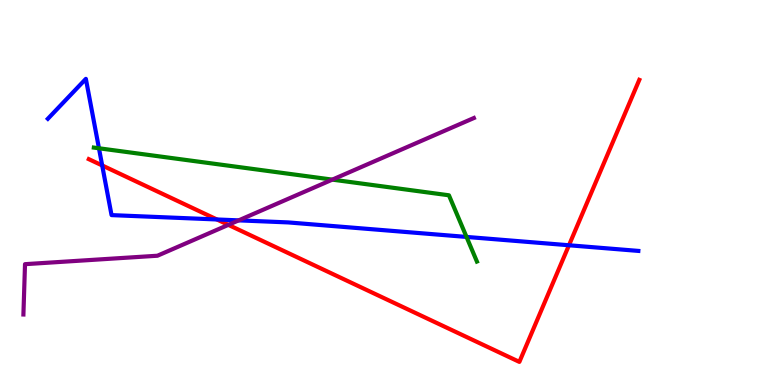[{'lines': ['blue', 'red'], 'intersections': [{'x': 1.32, 'y': 5.7}, {'x': 2.8, 'y': 4.3}, {'x': 7.34, 'y': 3.63}]}, {'lines': ['green', 'red'], 'intersections': []}, {'lines': ['purple', 'red'], 'intersections': [{'x': 2.95, 'y': 4.16}]}, {'lines': ['blue', 'green'], 'intersections': [{'x': 1.28, 'y': 6.15}, {'x': 6.02, 'y': 3.85}]}, {'lines': ['blue', 'purple'], 'intersections': [{'x': 3.08, 'y': 4.28}]}, {'lines': ['green', 'purple'], 'intersections': [{'x': 4.29, 'y': 5.33}]}]